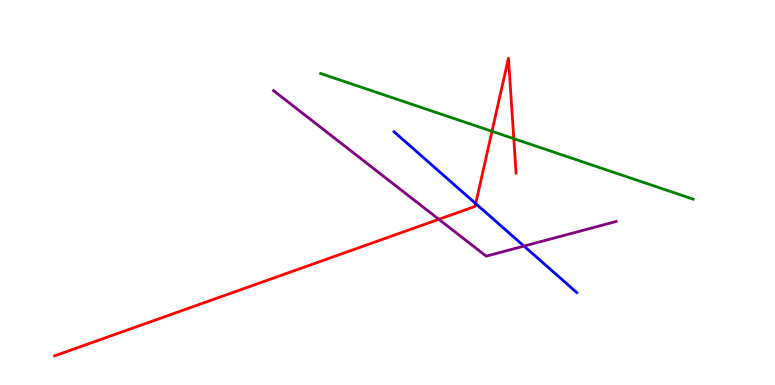[{'lines': ['blue', 'red'], 'intersections': [{'x': 6.14, 'y': 4.71}]}, {'lines': ['green', 'red'], 'intersections': [{'x': 6.35, 'y': 6.59}, {'x': 6.63, 'y': 6.4}]}, {'lines': ['purple', 'red'], 'intersections': [{'x': 5.66, 'y': 4.3}]}, {'lines': ['blue', 'green'], 'intersections': []}, {'lines': ['blue', 'purple'], 'intersections': [{'x': 6.76, 'y': 3.61}]}, {'lines': ['green', 'purple'], 'intersections': []}]